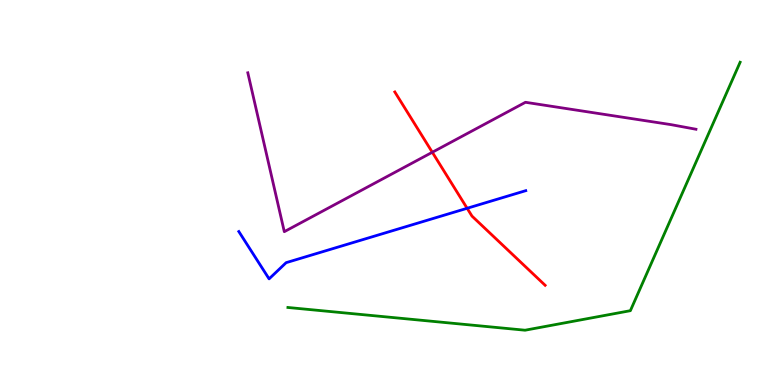[{'lines': ['blue', 'red'], 'intersections': [{'x': 6.03, 'y': 4.59}]}, {'lines': ['green', 'red'], 'intersections': []}, {'lines': ['purple', 'red'], 'intersections': [{'x': 5.58, 'y': 6.05}]}, {'lines': ['blue', 'green'], 'intersections': []}, {'lines': ['blue', 'purple'], 'intersections': []}, {'lines': ['green', 'purple'], 'intersections': []}]